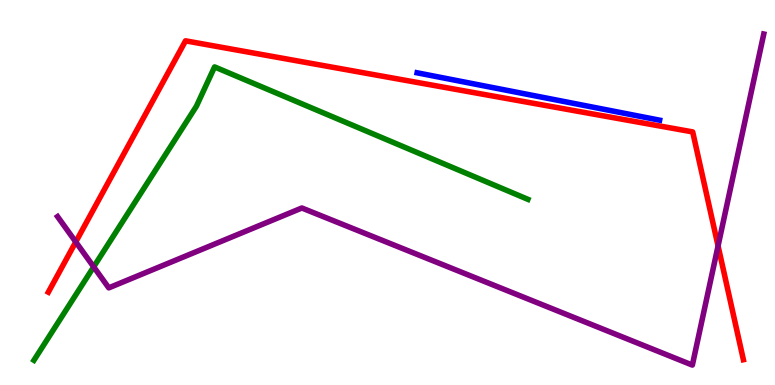[{'lines': ['blue', 'red'], 'intersections': []}, {'lines': ['green', 'red'], 'intersections': []}, {'lines': ['purple', 'red'], 'intersections': [{'x': 0.978, 'y': 3.72}, {'x': 9.27, 'y': 3.61}]}, {'lines': ['blue', 'green'], 'intersections': []}, {'lines': ['blue', 'purple'], 'intersections': []}, {'lines': ['green', 'purple'], 'intersections': [{'x': 1.21, 'y': 3.07}]}]